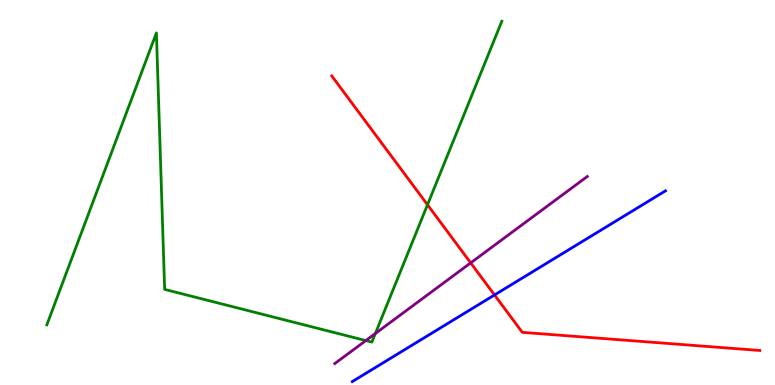[{'lines': ['blue', 'red'], 'intersections': [{'x': 6.38, 'y': 2.34}]}, {'lines': ['green', 'red'], 'intersections': [{'x': 5.52, 'y': 4.68}]}, {'lines': ['purple', 'red'], 'intersections': [{'x': 6.07, 'y': 3.17}]}, {'lines': ['blue', 'green'], 'intersections': []}, {'lines': ['blue', 'purple'], 'intersections': []}, {'lines': ['green', 'purple'], 'intersections': [{'x': 4.72, 'y': 1.15}, {'x': 4.84, 'y': 1.34}]}]